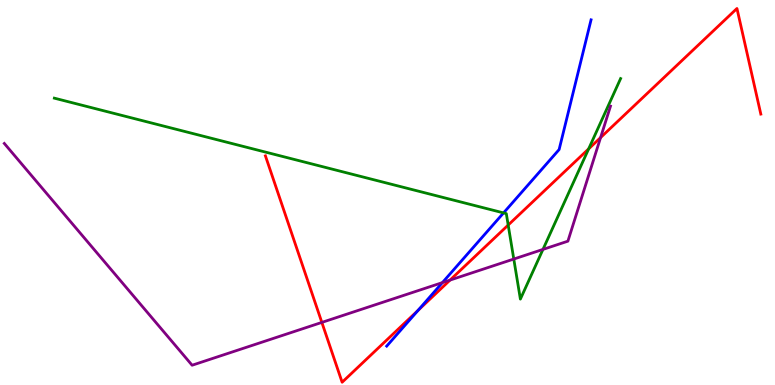[{'lines': ['blue', 'red'], 'intersections': [{'x': 5.39, 'y': 1.94}]}, {'lines': ['green', 'red'], 'intersections': [{'x': 6.56, 'y': 4.15}, {'x': 7.6, 'y': 6.13}]}, {'lines': ['purple', 'red'], 'intersections': [{'x': 4.15, 'y': 1.63}, {'x': 5.81, 'y': 2.73}, {'x': 7.75, 'y': 6.43}]}, {'lines': ['blue', 'green'], 'intersections': [{'x': 6.5, 'y': 4.47}]}, {'lines': ['blue', 'purple'], 'intersections': [{'x': 5.71, 'y': 2.66}]}, {'lines': ['green', 'purple'], 'intersections': [{'x': 6.63, 'y': 3.27}, {'x': 7.01, 'y': 3.52}]}]